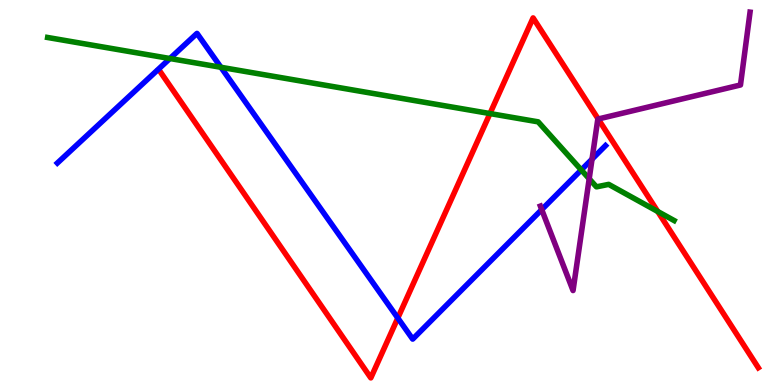[{'lines': ['blue', 'red'], 'intersections': [{'x': 5.13, 'y': 1.74}]}, {'lines': ['green', 'red'], 'intersections': [{'x': 6.32, 'y': 7.05}, {'x': 8.49, 'y': 4.51}]}, {'lines': ['purple', 'red'], 'intersections': [{'x': 7.72, 'y': 6.91}]}, {'lines': ['blue', 'green'], 'intersections': [{'x': 2.19, 'y': 8.48}, {'x': 2.85, 'y': 8.25}, {'x': 7.5, 'y': 5.59}]}, {'lines': ['blue', 'purple'], 'intersections': [{'x': 6.99, 'y': 4.56}, {'x': 7.64, 'y': 5.87}]}, {'lines': ['green', 'purple'], 'intersections': [{'x': 7.6, 'y': 5.36}]}]